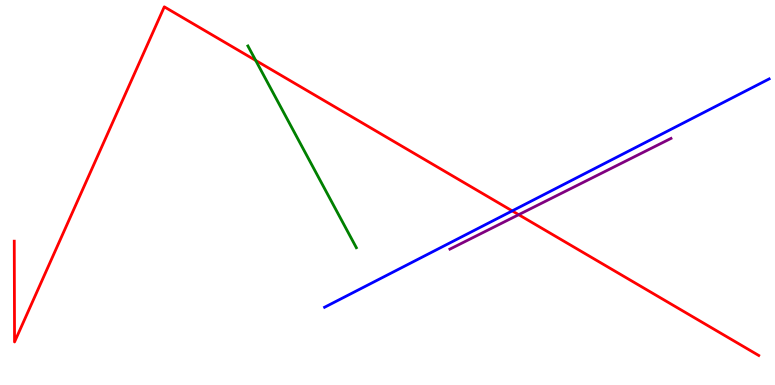[{'lines': ['blue', 'red'], 'intersections': [{'x': 6.61, 'y': 4.52}]}, {'lines': ['green', 'red'], 'intersections': [{'x': 3.3, 'y': 8.43}]}, {'lines': ['purple', 'red'], 'intersections': [{'x': 6.69, 'y': 4.42}]}, {'lines': ['blue', 'green'], 'intersections': []}, {'lines': ['blue', 'purple'], 'intersections': []}, {'lines': ['green', 'purple'], 'intersections': []}]